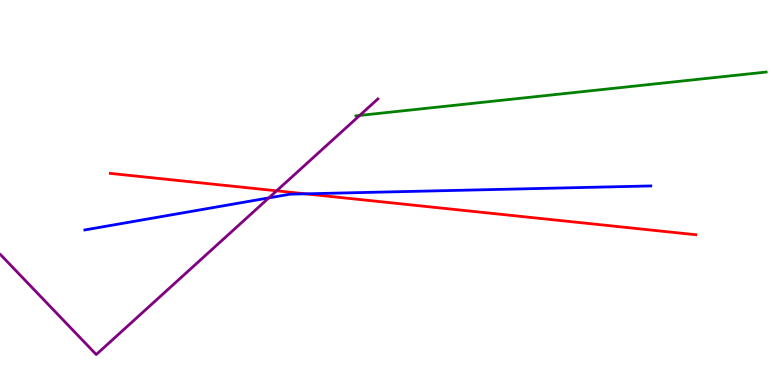[{'lines': ['blue', 'red'], 'intersections': [{'x': 3.94, 'y': 4.97}]}, {'lines': ['green', 'red'], 'intersections': []}, {'lines': ['purple', 'red'], 'intersections': [{'x': 3.57, 'y': 5.04}]}, {'lines': ['blue', 'green'], 'intersections': []}, {'lines': ['blue', 'purple'], 'intersections': [{'x': 3.47, 'y': 4.86}]}, {'lines': ['green', 'purple'], 'intersections': [{'x': 4.64, 'y': 7.0}]}]